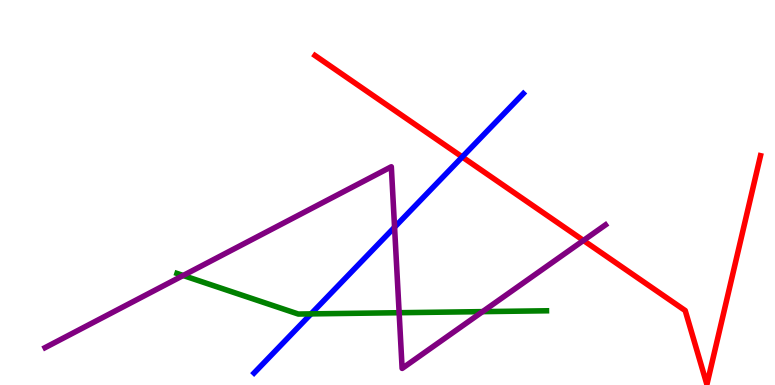[{'lines': ['blue', 'red'], 'intersections': [{'x': 5.96, 'y': 5.92}]}, {'lines': ['green', 'red'], 'intersections': []}, {'lines': ['purple', 'red'], 'intersections': [{'x': 7.53, 'y': 3.75}]}, {'lines': ['blue', 'green'], 'intersections': [{'x': 4.01, 'y': 1.85}]}, {'lines': ['blue', 'purple'], 'intersections': [{'x': 5.09, 'y': 4.1}]}, {'lines': ['green', 'purple'], 'intersections': [{'x': 2.36, 'y': 2.84}, {'x': 5.15, 'y': 1.88}, {'x': 6.23, 'y': 1.91}]}]